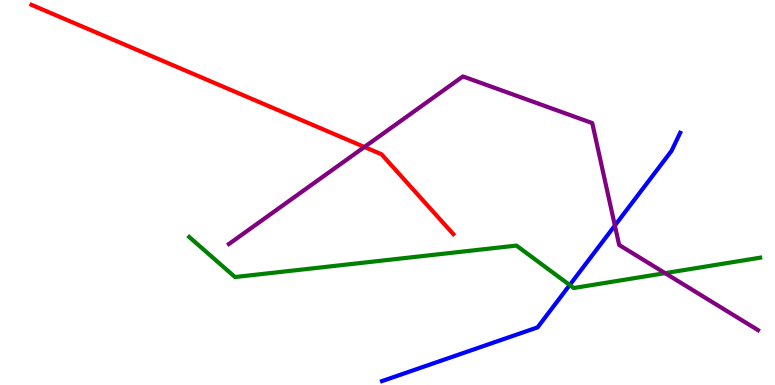[{'lines': ['blue', 'red'], 'intersections': []}, {'lines': ['green', 'red'], 'intersections': []}, {'lines': ['purple', 'red'], 'intersections': [{'x': 4.7, 'y': 6.18}]}, {'lines': ['blue', 'green'], 'intersections': [{'x': 7.35, 'y': 2.6}]}, {'lines': ['blue', 'purple'], 'intersections': [{'x': 7.93, 'y': 4.14}]}, {'lines': ['green', 'purple'], 'intersections': [{'x': 8.58, 'y': 2.91}]}]